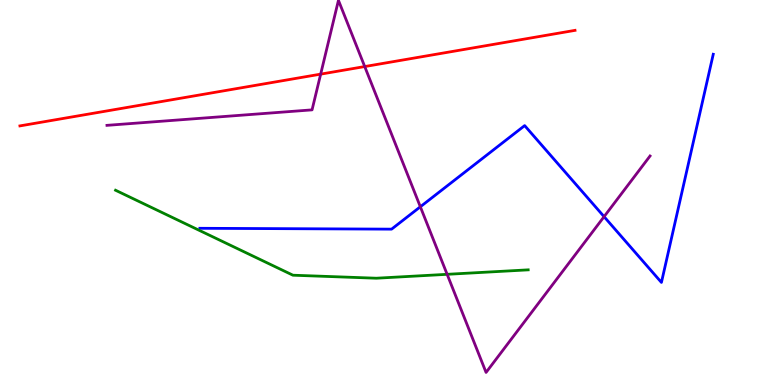[{'lines': ['blue', 'red'], 'intersections': []}, {'lines': ['green', 'red'], 'intersections': []}, {'lines': ['purple', 'red'], 'intersections': [{'x': 4.14, 'y': 8.07}, {'x': 4.71, 'y': 8.27}]}, {'lines': ['blue', 'green'], 'intersections': []}, {'lines': ['blue', 'purple'], 'intersections': [{'x': 5.42, 'y': 4.63}, {'x': 7.79, 'y': 4.37}]}, {'lines': ['green', 'purple'], 'intersections': [{'x': 5.77, 'y': 2.87}]}]